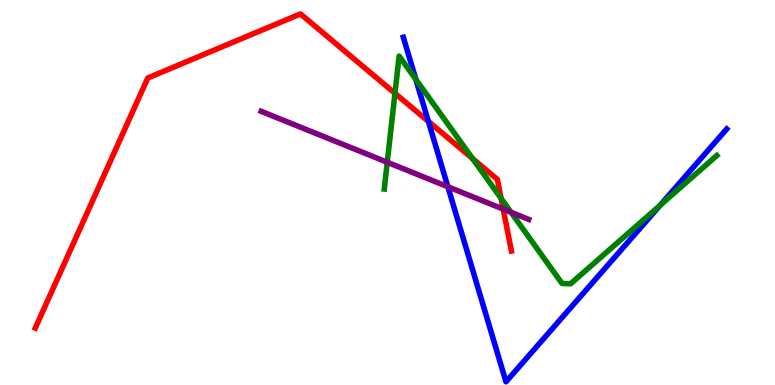[{'lines': ['blue', 'red'], 'intersections': [{'x': 5.53, 'y': 6.85}]}, {'lines': ['green', 'red'], 'intersections': [{'x': 5.1, 'y': 7.58}, {'x': 6.1, 'y': 5.88}, {'x': 6.47, 'y': 4.85}]}, {'lines': ['purple', 'red'], 'intersections': [{'x': 6.49, 'y': 4.57}]}, {'lines': ['blue', 'green'], 'intersections': [{'x': 5.37, 'y': 7.94}, {'x': 8.52, 'y': 4.67}]}, {'lines': ['blue', 'purple'], 'intersections': [{'x': 5.78, 'y': 5.15}]}, {'lines': ['green', 'purple'], 'intersections': [{'x': 5.0, 'y': 5.79}, {'x': 6.59, 'y': 4.49}]}]